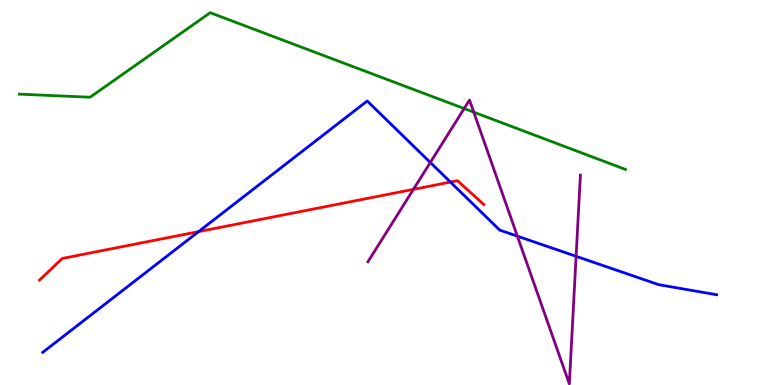[{'lines': ['blue', 'red'], 'intersections': [{'x': 2.56, 'y': 3.98}, {'x': 5.81, 'y': 5.27}]}, {'lines': ['green', 'red'], 'intersections': []}, {'lines': ['purple', 'red'], 'intersections': [{'x': 5.33, 'y': 5.08}]}, {'lines': ['blue', 'green'], 'intersections': []}, {'lines': ['blue', 'purple'], 'intersections': [{'x': 5.55, 'y': 5.78}, {'x': 6.68, 'y': 3.87}, {'x': 7.43, 'y': 3.34}]}, {'lines': ['green', 'purple'], 'intersections': [{'x': 5.99, 'y': 7.18}, {'x': 6.11, 'y': 7.09}]}]